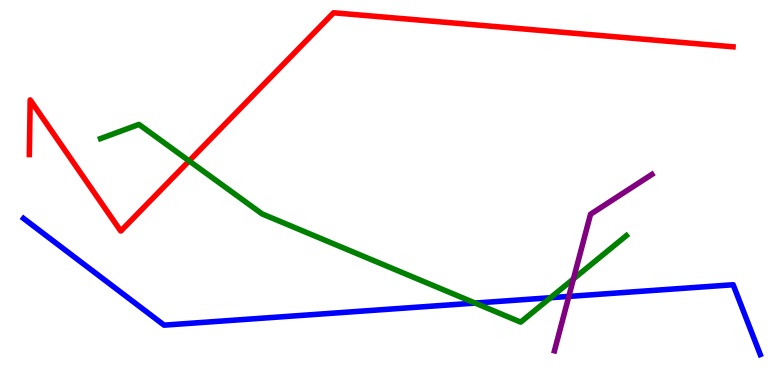[{'lines': ['blue', 'red'], 'intersections': []}, {'lines': ['green', 'red'], 'intersections': [{'x': 2.44, 'y': 5.82}]}, {'lines': ['purple', 'red'], 'intersections': []}, {'lines': ['blue', 'green'], 'intersections': [{'x': 6.13, 'y': 2.13}, {'x': 7.1, 'y': 2.27}]}, {'lines': ['blue', 'purple'], 'intersections': [{'x': 7.34, 'y': 2.3}]}, {'lines': ['green', 'purple'], 'intersections': [{'x': 7.4, 'y': 2.75}]}]